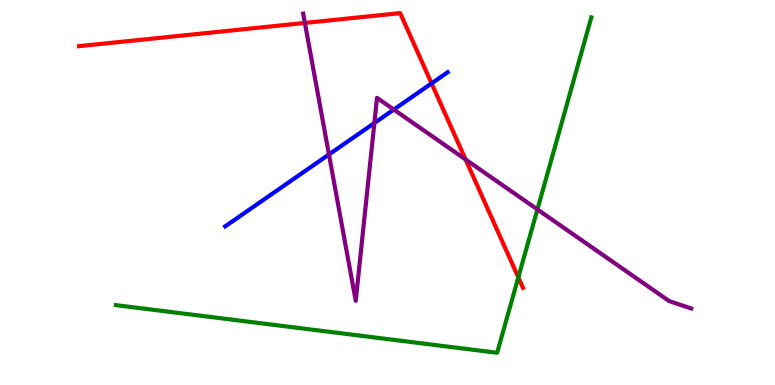[{'lines': ['blue', 'red'], 'intersections': [{'x': 5.57, 'y': 7.83}]}, {'lines': ['green', 'red'], 'intersections': [{'x': 6.69, 'y': 2.8}]}, {'lines': ['purple', 'red'], 'intersections': [{'x': 3.93, 'y': 9.4}, {'x': 6.01, 'y': 5.86}]}, {'lines': ['blue', 'green'], 'intersections': []}, {'lines': ['blue', 'purple'], 'intersections': [{'x': 4.24, 'y': 5.99}, {'x': 4.83, 'y': 6.8}, {'x': 5.08, 'y': 7.15}]}, {'lines': ['green', 'purple'], 'intersections': [{'x': 6.93, 'y': 4.56}]}]